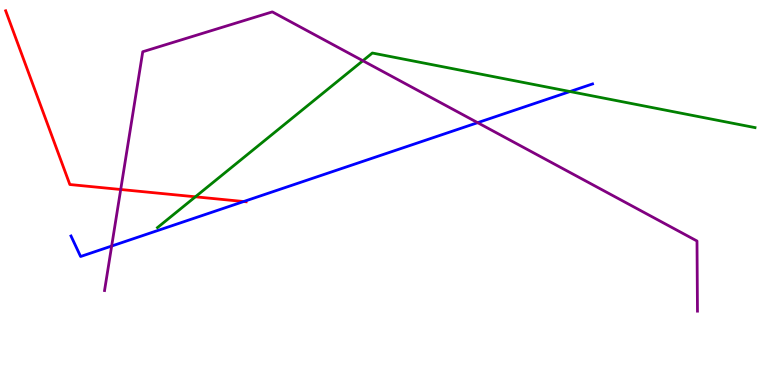[{'lines': ['blue', 'red'], 'intersections': [{'x': 3.14, 'y': 4.77}]}, {'lines': ['green', 'red'], 'intersections': [{'x': 2.52, 'y': 4.89}]}, {'lines': ['purple', 'red'], 'intersections': [{'x': 1.56, 'y': 5.08}]}, {'lines': ['blue', 'green'], 'intersections': [{'x': 7.35, 'y': 7.62}]}, {'lines': ['blue', 'purple'], 'intersections': [{'x': 1.44, 'y': 3.61}, {'x': 6.16, 'y': 6.81}]}, {'lines': ['green', 'purple'], 'intersections': [{'x': 4.68, 'y': 8.42}]}]